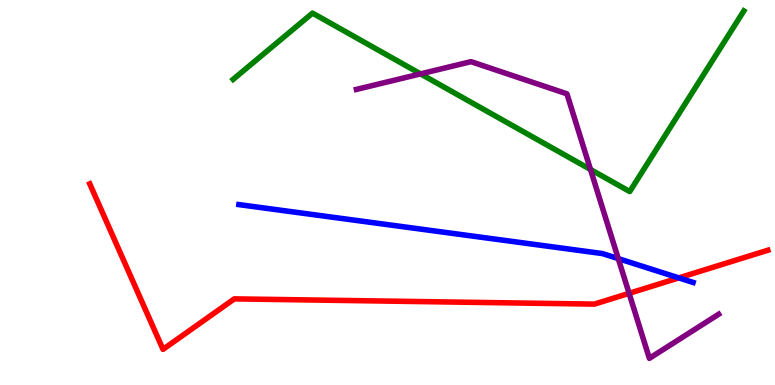[{'lines': ['blue', 'red'], 'intersections': [{'x': 8.76, 'y': 2.78}]}, {'lines': ['green', 'red'], 'intersections': []}, {'lines': ['purple', 'red'], 'intersections': [{'x': 8.12, 'y': 2.38}]}, {'lines': ['blue', 'green'], 'intersections': []}, {'lines': ['blue', 'purple'], 'intersections': [{'x': 7.98, 'y': 3.28}]}, {'lines': ['green', 'purple'], 'intersections': [{'x': 5.43, 'y': 8.08}, {'x': 7.62, 'y': 5.6}]}]